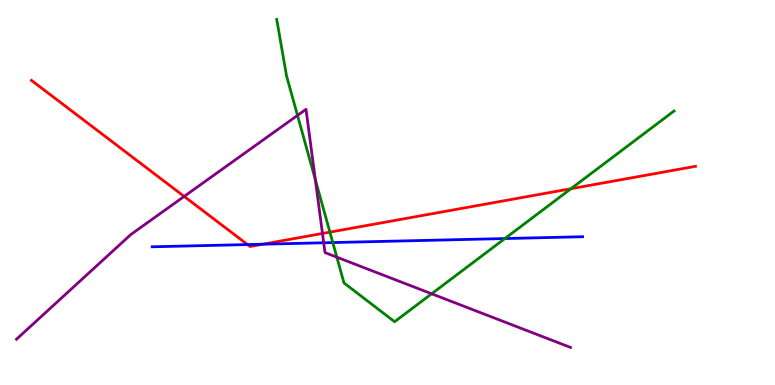[{'lines': ['blue', 'red'], 'intersections': [{'x': 3.19, 'y': 3.65}, {'x': 3.39, 'y': 3.66}]}, {'lines': ['green', 'red'], 'intersections': [{'x': 4.26, 'y': 3.97}, {'x': 7.37, 'y': 5.1}]}, {'lines': ['purple', 'red'], 'intersections': [{'x': 2.38, 'y': 4.9}, {'x': 4.16, 'y': 3.94}]}, {'lines': ['blue', 'green'], 'intersections': [{'x': 4.29, 'y': 3.7}, {'x': 6.51, 'y': 3.8}]}, {'lines': ['blue', 'purple'], 'intersections': [{'x': 4.18, 'y': 3.69}]}, {'lines': ['green', 'purple'], 'intersections': [{'x': 3.84, 'y': 7.0}, {'x': 4.07, 'y': 5.33}, {'x': 4.35, 'y': 3.32}, {'x': 5.57, 'y': 2.37}]}]